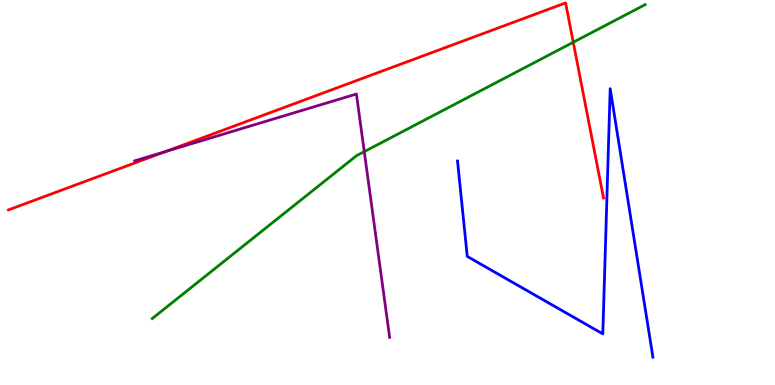[{'lines': ['blue', 'red'], 'intersections': []}, {'lines': ['green', 'red'], 'intersections': [{'x': 7.4, 'y': 8.9}]}, {'lines': ['purple', 'red'], 'intersections': [{'x': 2.14, 'y': 6.06}]}, {'lines': ['blue', 'green'], 'intersections': []}, {'lines': ['blue', 'purple'], 'intersections': []}, {'lines': ['green', 'purple'], 'intersections': [{'x': 4.7, 'y': 6.06}]}]